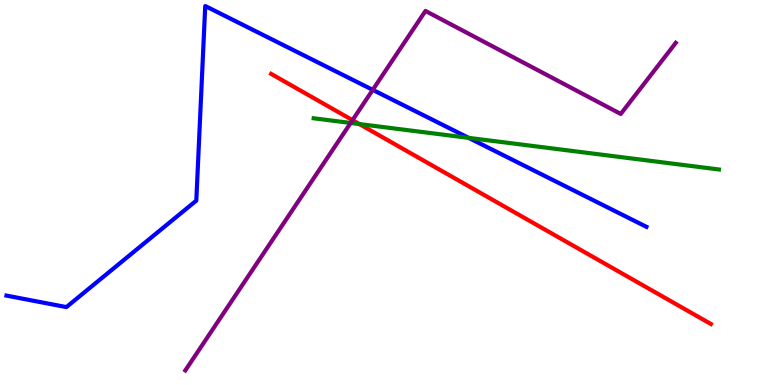[{'lines': ['blue', 'red'], 'intersections': []}, {'lines': ['green', 'red'], 'intersections': [{'x': 4.64, 'y': 6.78}]}, {'lines': ['purple', 'red'], 'intersections': [{'x': 4.55, 'y': 6.88}]}, {'lines': ['blue', 'green'], 'intersections': [{'x': 6.05, 'y': 6.42}]}, {'lines': ['blue', 'purple'], 'intersections': [{'x': 4.81, 'y': 7.67}]}, {'lines': ['green', 'purple'], 'intersections': [{'x': 4.52, 'y': 6.81}]}]